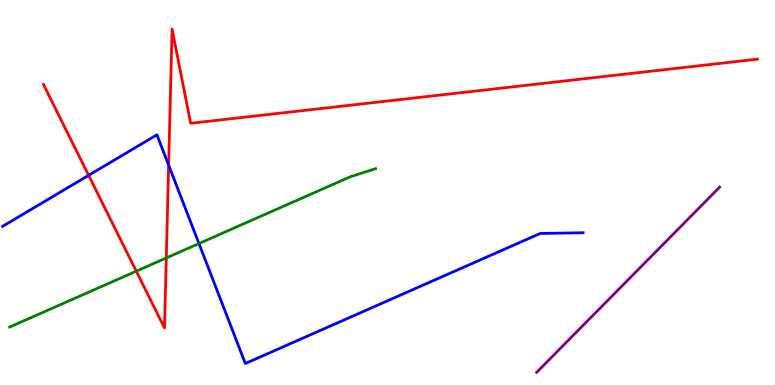[{'lines': ['blue', 'red'], 'intersections': [{'x': 1.14, 'y': 5.45}, {'x': 2.18, 'y': 5.71}]}, {'lines': ['green', 'red'], 'intersections': [{'x': 1.76, 'y': 2.96}, {'x': 2.15, 'y': 3.3}]}, {'lines': ['purple', 'red'], 'intersections': []}, {'lines': ['blue', 'green'], 'intersections': [{'x': 2.57, 'y': 3.67}]}, {'lines': ['blue', 'purple'], 'intersections': []}, {'lines': ['green', 'purple'], 'intersections': []}]